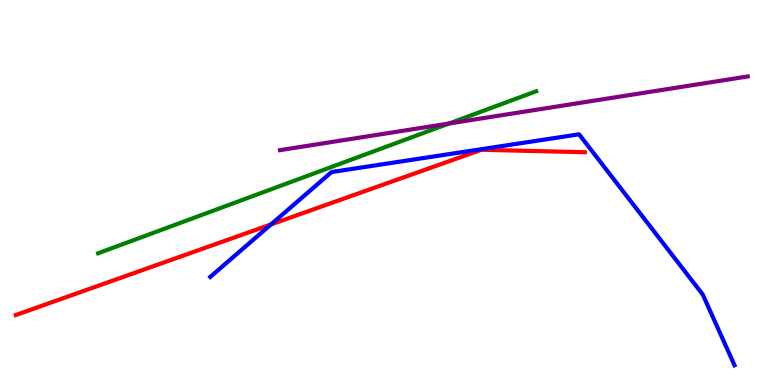[{'lines': ['blue', 'red'], 'intersections': [{'x': 3.5, 'y': 4.17}]}, {'lines': ['green', 'red'], 'intersections': []}, {'lines': ['purple', 'red'], 'intersections': []}, {'lines': ['blue', 'green'], 'intersections': []}, {'lines': ['blue', 'purple'], 'intersections': []}, {'lines': ['green', 'purple'], 'intersections': [{'x': 5.79, 'y': 6.79}]}]